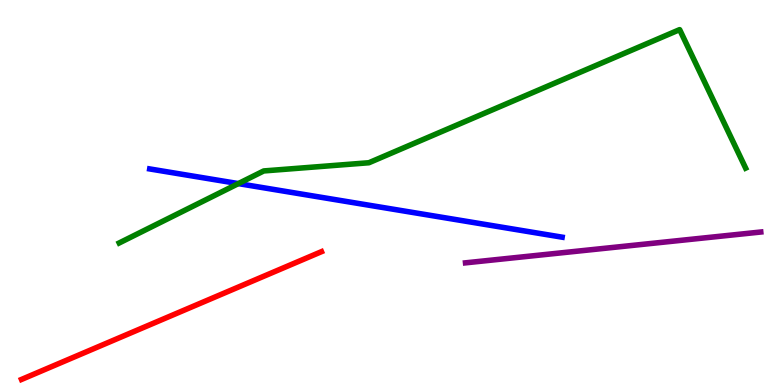[{'lines': ['blue', 'red'], 'intersections': []}, {'lines': ['green', 'red'], 'intersections': []}, {'lines': ['purple', 'red'], 'intersections': []}, {'lines': ['blue', 'green'], 'intersections': [{'x': 3.08, 'y': 5.23}]}, {'lines': ['blue', 'purple'], 'intersections': []}, {'lines': ['green', 'purple'], 'intersections': []}]